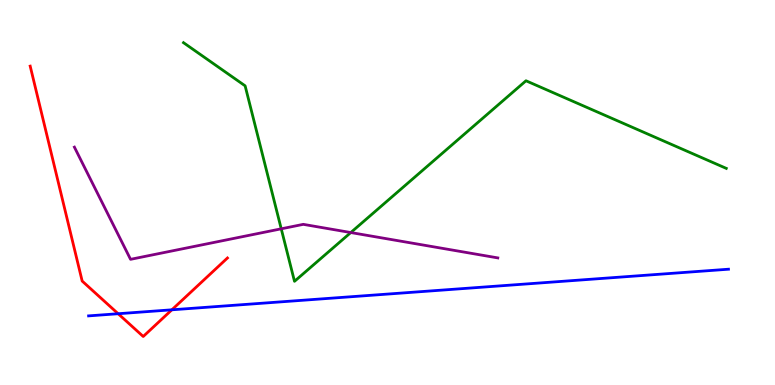[{'lines': ['blue', 'red'], 'intersections': [{'x': 1.52, 'y': 1.85}, {'x': 2.22, 'y': 1.95}]}, {'lines': ['green', 'red'], 'intersections': []}, {'lines': ['purple', 'red'], 'intersections': []}, {'lines': ['blue', 'green'], 'intersections': []}, {'lines': ['blue', 'purple'], 'intersections': []}, {'lines': ['green', 'purple'], 'intersections': [{'x': 3.63, 'y': 4.06}, {'x': 4.53, 'y': 3.96}]}]